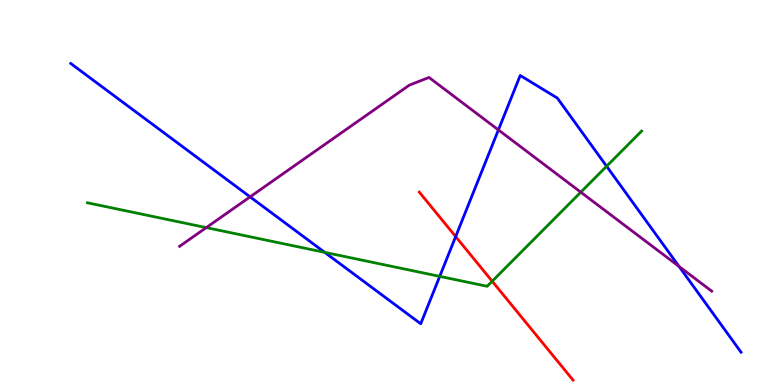[{'lines': ['blue', 'red'], 'intersections': [{'x': 5.88, 'y': 3.86}]}, {'lines': ['green', 'red'], 'intersections': [{'x': 6.35, 'y': 2.7}]}, {'lines': ['purple', 'red'], 'intersections': []}, {'lines': ['blue', 'green'], 'intersections': [{'x': 4.19, 'y': 3.45}, {'x': 5.67, 'y': 2.82}, {'x': 7.83, 'y': 5.68}]}, {'lines': ['blue', 'purple'], 'intersections': [{'x': 3.23, 'y': 4.89}, {'x': 6.43, 'y': 6.63}, {'x': 8.76, 'y': 3.08}]}, {'lines': ['green', 'purple'], 'intersections': [{'x': 2.66, 'y': 4.09}, {'x': 7.49, 'y': 5.01}]}]